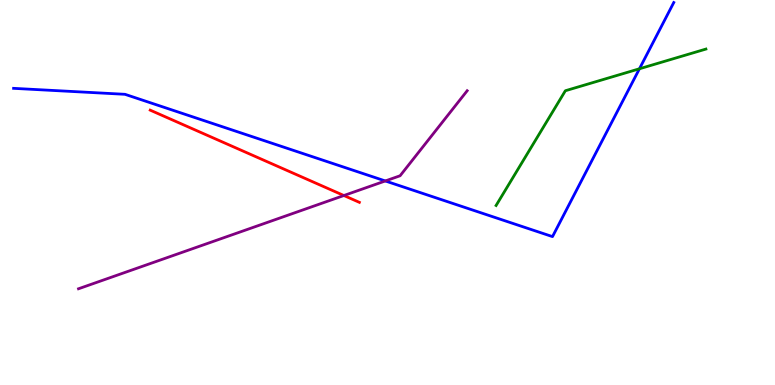[{'lines': ['blue', 'red'], 'intersections': []}, {'lines': ['green', 'red'], 'intersections': []}, {'lines': ['purple', 'red'], 'intersections': [{'x': 4.44, 'y': 4.92}]}, {'lines': ['blue', 'green'], 'intersections': [{'x': 8.25, 'y': 8.21}]}, {'lines': ['blue', 'purple'], 'intersections': [{'x': 4.97, 'y': 5.3}]}, {'lines': ['green', 'purple'], 'intersections': []}]